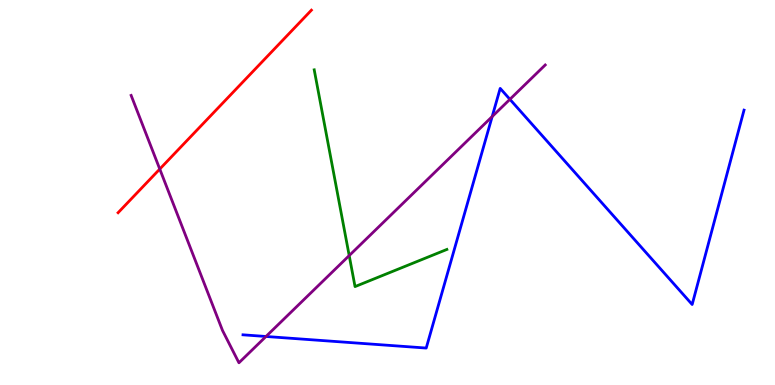[{'lines': ['blue', 'red'], 'intersections': []}, {'lines': ['green', 'red'], 'intersections': []}, {'lines': ['purple', 'red'], 'intersections': [{'x': 2.06, 'y': 5.61}]}, {'lines': ['blue', 'green'], 'intersections': []}, {'lines': ['blue', 'purple'], 'intersections': [{'x': 3.43, 'y': 1.26}, {'x': 6.35, 'y': 6.97}, {'x': 6.58, 'y': 7.42}]}, {'lines': ['green', 'purple'], 'intersections': [{'x': 4.51, 'y': 3.36}]}]